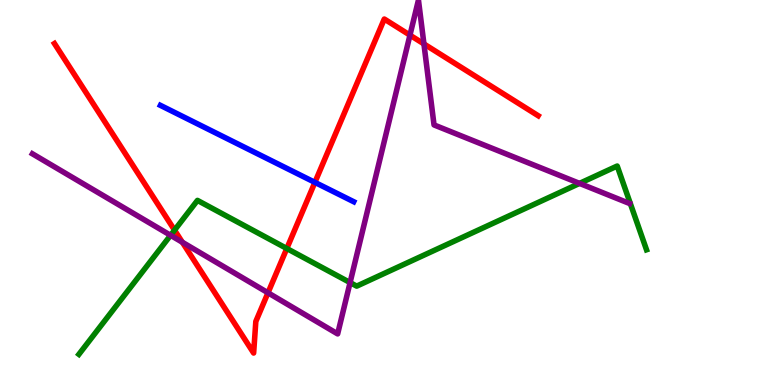[{'lines': ['blue', 'red'], 'intersections': [{'x': 4.06, 'y': 5.26}]}, {'lines': ['green', 'red'], 'intersections': [{'x': 2.25, 'y': 4.02}, {'x': 3.7, 'y': 3.55}]}, {'lines': ['purple', 'red'], 'intersections': [{'x': 2.35, 'y': 3.71}, {'x': 3.46, 'y': 2.39}, {'x': 5.29, 'y': 9.09}, {'x': 5.47, 'y': 8.86}]}, {'lines': ['blue', 'green'], 'intersections': []}, {'lines': ['blue', 'purple'], 'intersections': []}, {'lines': ['green', 'purple'], 'intersections': [{'x': 2.2, 'y': 3.89}, {'x': 4.52, 'y': 2.66}, {'x': 7.48, 'y': 5.24}]}]